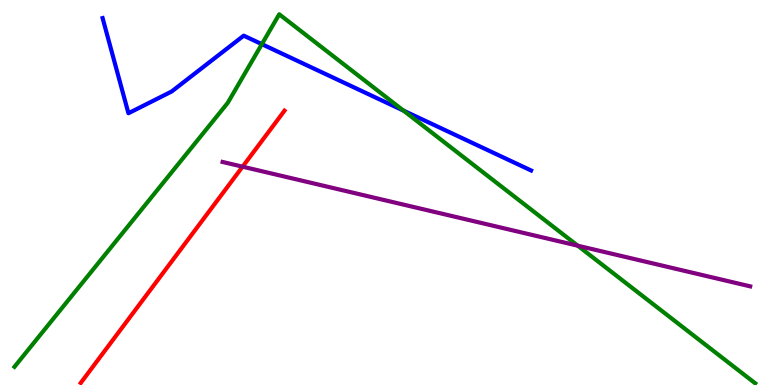[{'lines': ['blue', 'red'], 'intersections': []}, {'lines': ['green', 'red'], 'intersections': []}, {'lines': ['purple', 'red'], 'intersections': [{'x': 3.13, 'y': 5.67}]}, {'lines': ['blue', 'green'], 'intersections': [{'x': 3.38, 'y': 8.85}, {'x': 5.21, 'y': 7.13}]}, {'lines': ['blue', 'purple'], 'intersections': []}, {'lines': ['green', 'purple'], 'intersections': [{'x': 7.45, 'y': 3.62}]}]